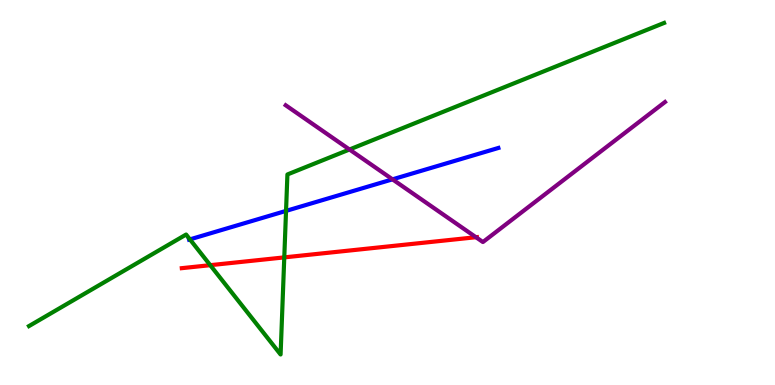[{'lines': ['blue', 'red'], 'intersections': []}, {'lines': ['green', 'red'], 'intersections': [{'x': 2.71, 'y': 3.11}, {'x': 3.67, 'y': 3.31}]}, {'lines': ['purple', 'red'], 'intersections': [{'x': 6.14, 'y': 3.84}]}, {'lines': ['blue', 'green'], 'intersections': [{'x': 2.45, 'y': 3.78}, {'x': 3.69, 'y': 4.52}]}, {'lines': ['blue', 'purple'], 'intersections': [{'x': 5.06, 'y': 5.34}]}, {'lines': ['green', 'purple'], 'intersections': [{'x': 4.51, 'y': 6.12}]}]